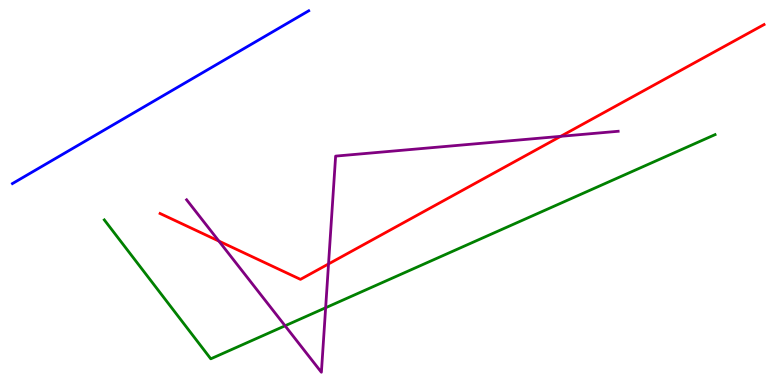[{'lines': ['blue', 'red'], 'intersections': []}, {'lines': ['green', 'red'], 'intersections': []}, {'lines': ['purple', 'red'], 'intersections': [{'x': 2.82, 'y': 3.74}, {'x': 4.24, 'y': 3.14}, {'x': 7.24, 'y': 6.46}]}, {'lines': ['blue', 'green'], 'intersections': []}, {'lines': ['blue', 'purple'], 'intersections': []}, {'lines': ['green', 'purple'], 'intersections': [{'x': 3.68, 'y': 1.54}, {'x': 4.2, 'y': 2.01}]}]